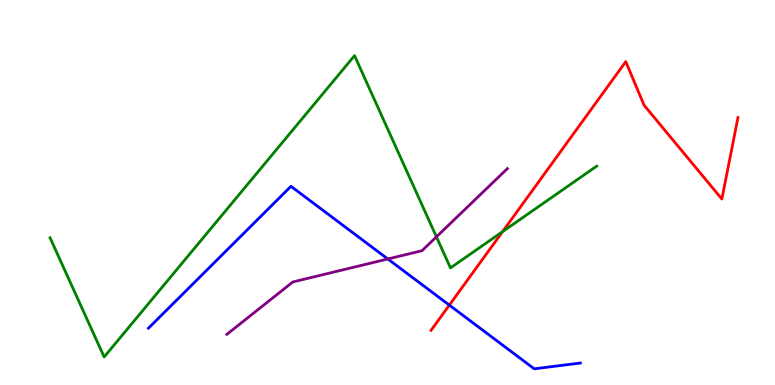[{'lines': ['blue', 'red'], 'intersections': [{'x': 5.8, 'y': 2.07}]}, {'lines': ['green', 'red'], 'intersections': [{'x': 6.48, 'y': 3.98}]}, {'lines': ['purple', 'red'], 'intersections': []}, {'lines': ['blue', 'green'], 'intersections': []}, {'lines': ['blue', 'purple'], 'intersections': [{'x': 5.0, 'y': 3.27}]}, {'lines': ['green', 'purple'], 'intersections': [{'x': 5.63, 'y': 3.85}]}]